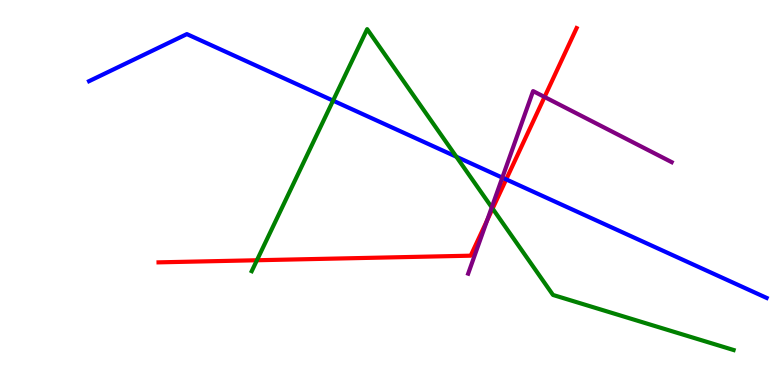[{'lines': ['blue', 'red'], 'intersections': [{'x': 6.53, 'y': 5.34}]}, {'lines': ['green', 'red'], 'intersections': [{'x': 3.32, 'y': 3.24}, {'x': 6.36, 'y': 4.58}]}, {'lines': ['purple', 'red'], 'intersections': [{'x': 6.29, 'y': 4.28}, {'x': 7.03, 'y': 7.48}]}, {'lines': ['blue', 'green'], 'intersections': [{'x': 4.3, 'y': 7.39}, {'x': 5.89, 'y': 5.93}]}, {'lines': ['blue', 'purple'], 'intersections': [{'x': 6.48, 'y': 5.39}]}, {'lines': ['green', 'purple'], 'intersections': [{'x': 6.35, 'y': 4.61}]}]